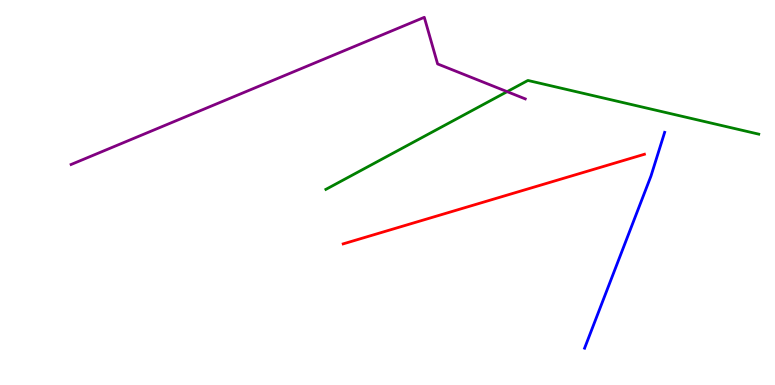[{'lines': ['blue', 'red'], 'intersections': []}, {'lines': ['green', 'red'], 'intersections': []}, {'lines': ['purple', 'red'], 'intersections': []}, {'lines': ['blue', 'green'], 'intersections': []}, {'lines': ['blue', 'purple'], 'intersections': []}, {'lines': ['green', 'purple'], 'intersections': [{'x': 6.54, 'y': 7.62}]}]